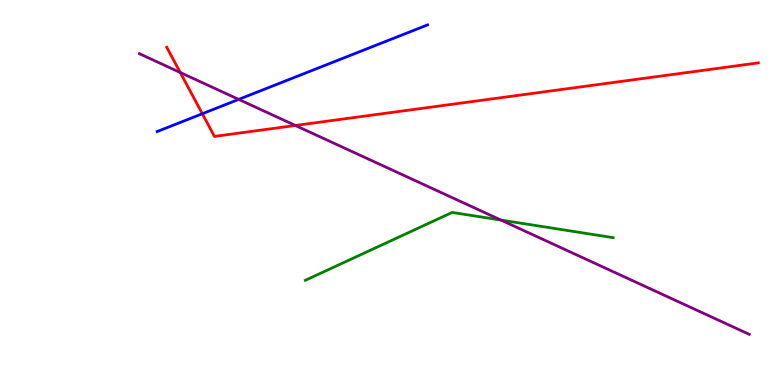[{'lines': ['blue', 'red'], 'intersections': [{'x': 2.61, 'y': 7.05}]}, {'lines': ['green', 'red'], 'intersections': []}, {'lines': ['purple', 'red'], 'intersections': [{'x': 2.33, 'y': 8.12}, {'x': 3.81, 'y': 6.74}]}, {'lines': ['blue', 'green'], 'intersections': []}, {'lines': ['blue', 'purple'], 'intersections': [{'x': 3.08, 'y': 7.42}]}, {'lines': ['green', 'purple'], 'intersections': [{'x': 6.46, 'y': 4.28}]}]